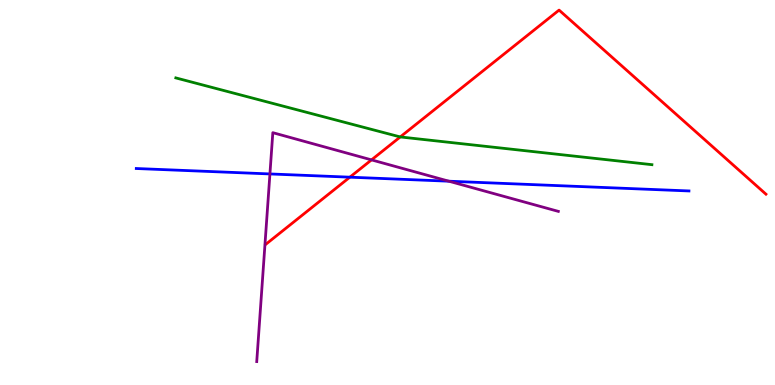[{'lines': ['blue', 'red'], 'intersections': [{'x': 4.51, 'y': 5.4}]}, {'lines': ['green', 'red'], 'intersections': [{'x': 5.16, 'y': 6.44}]}, {'lines': ['purple', 'red'], 'intersections': [{'x': 4.79, 'y': 5.85}]}, {'lines': ['blue', 'green'], 'intersections': []}, {'lines': ['blue', 'purple'], 'intersections': [{'x': 3.48, 'y': 5.48}, {'x': 5.79, 'y': 5.29}]}, {'lines': ['green', 'purple'], 'intersections': []}]